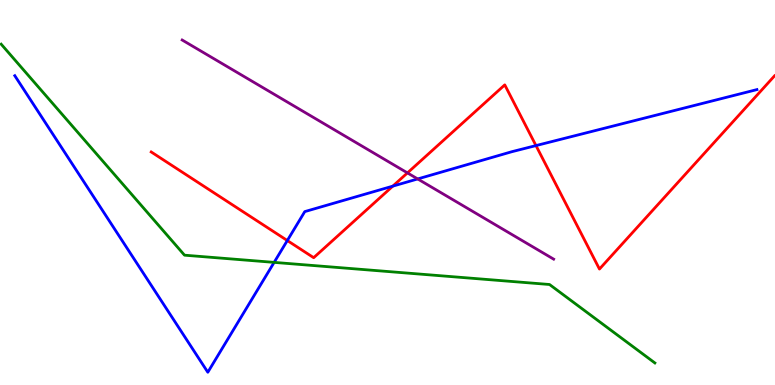[{'lines': ['blue', 'red'], 'intersections': [{'x': 3.71, 'y': 3.75}, {'x': 5.07, 'y': 5.17}, {'x': 6.92, 'y': 6.22}]}, {'lines': ['green', 'red'], 'intersections': []}, {'lines': ['purple', 'red'], 'intersections': [{'x': 5.26, 'y': 5.51}]}, {'lines': ['blue', 'green'], 'intersections': [{'x': 3.54, 'y': 3.18}]}, {'lines': ['blue', 'purple'], 'intersections': [{'x': 5.39, 'y': 5.35}]}, {'lines': ['green', 'purple'], 'intersections': []}]